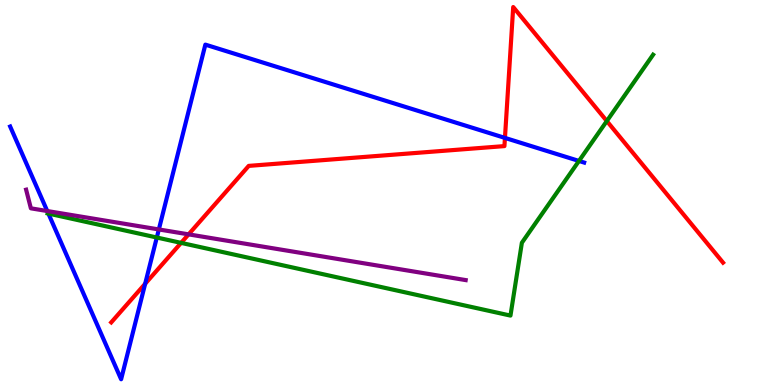[{'lines': ['blue', 'red'], 'intersections': [{'x': 1.87, 'y': 2.63}, {'x': 6.52, 'y': 6.42}]}, {'lines': ['green', 'red'], 'intersections': [{'x': 2.34, 'y': 3.69}, {'x': 7.83, 'y': 6.86}]}, {'lines': ['purple', 'red'], 'intersections': [{'x': 2.43, 'y': 3.91}]}, {'lines': ['blue', 'green'], 'intersections': [{'x': 0.624, 'y': 4.45}, {'x': 2.02, 'y': 3.83}, {'x': 7.47, 'y': 5.82}]}, {'lines': ['blue', 'purple'], 'intersections': [{'x': 0.61, 'y': 4.52}, {'x': 2.05, 'y': 4.04}]}, {'lines': ['green', 'purple'], 'intersections': []}]